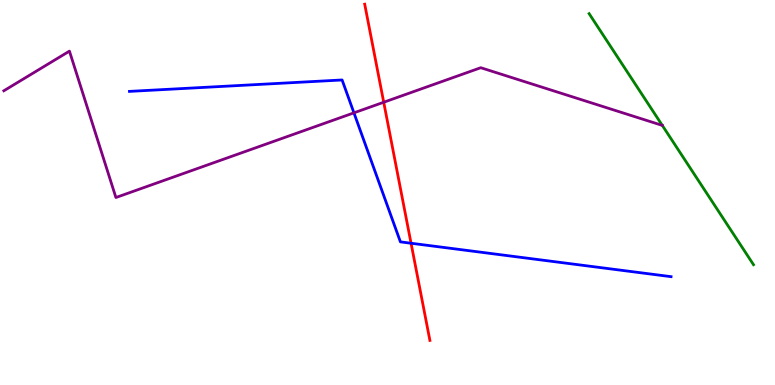[{'lines': ['blue', 'red'], 'intersections': [{'x': 5.3, 'y': 3.68}]}, {'lines': ['green', 'red'], 'intersections': []}, {'lines': ['purple', 'red'], 'intersections': [{'x': 4.95, 'y': 7.34}]}, {'lines': ['blue', 'green'], 'intersections': []}, {'lines': ['blue', 'purple'], 'intersections': [{'x': 4.57, 'y': 7.07}]}, {'lines': ['green', 'purple'], 'intersections': []}]